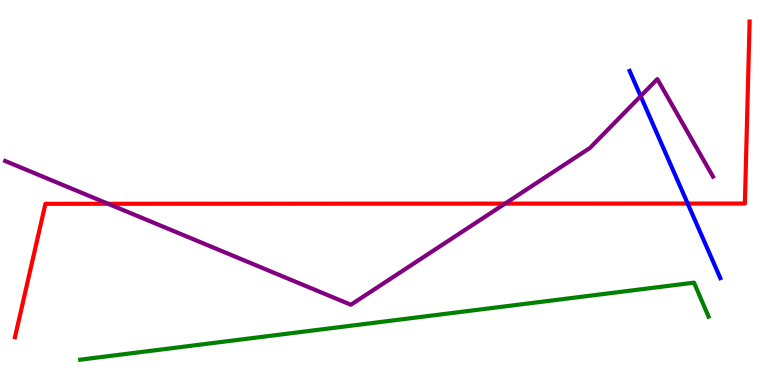[{'lines': ['blue', 'red'], 'intersections': [{'x': 8.87, 'y': 4.71}]}, {'lines': ['green', 'red'], 'intersections': []}, {'lines': ['purple', 'red'], 'intersections': [{'x': 1.39, 'y': 4.71}, {'x': 6.52, 'y': 4.71}]}, {'lines': ['blue', 'green'], 'intersections': []}, {'lines': ['blue', 'purple'], 'intersections': [{'x': 8.27, 'y': 7.5}]}, {'lines': ['green', 'purple'], 'intersections': []}]